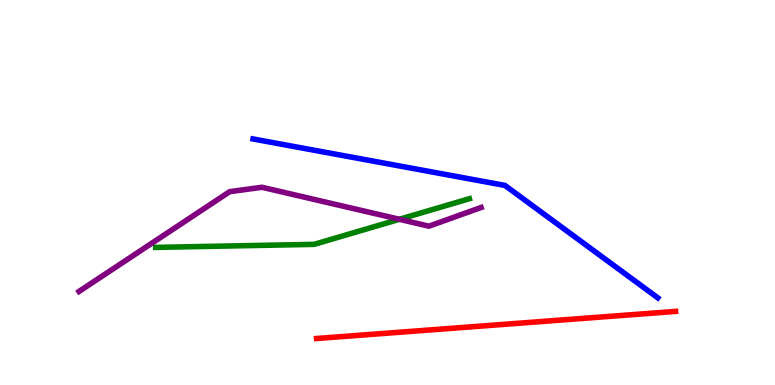[{'lines': ['blue', 'red'], 'intersections': []}, {'lines': ['green', 'red'], 'intersections': []}, {'lines': ['purple', 'red'], 'intersections': []}, {'lines': ['blue', 'green'], 'intersections': []}, {'lines': ['blue', 'purple'], 'intersections': []}, {'lines': ['green', 'purple'], 'intersections': [{'x': 5.15, 'y': 4.3}]}]